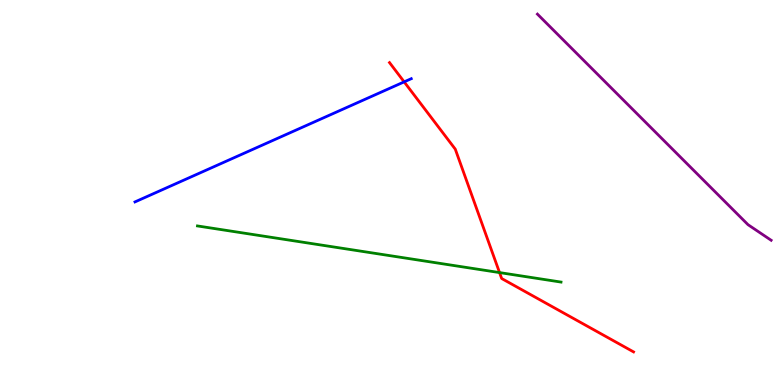[{'lines': ['blue', 'red'], 'intersections': [{'x': 5.21, 'y': 7.87}]}, {'lines': ['green', 'red'], 'intersections': [{'x': 6.45, 'y': 2.92}]}, {'lines': ['purple', 'red'], 'intersections': []}, {'lines': ['blue', 'green'], 'intersections': []}, {'lines': ['blue', 'purple'], 'intersections': []}, {'lines': ['green', 'purple'], 'intersections': []}]